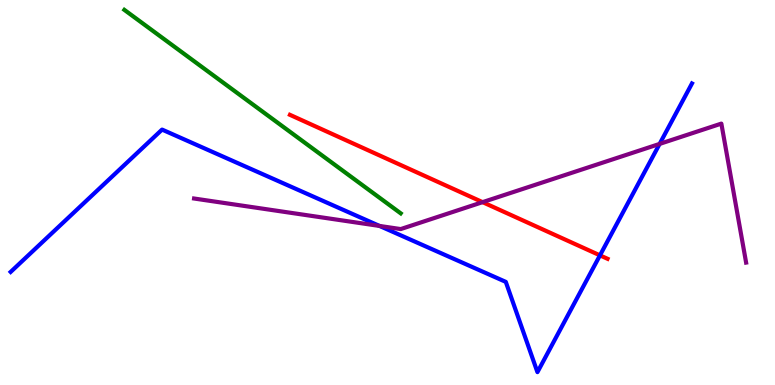[{'lines': ['blue', 'red'], 'intersections': [{'x': 7.74, 'y': 3.37}]}, {'lines': ['green', 'red'], 'intersections': []}, {'lines': ['purple', 'red'], 'intersections': [{'x': 6.23, 'y': 4.75}]}, {'lines': ['blue', 'green'], 'intersections': []}, {'lines': ['blue', 'purple'], 'intersections': [{'x': 4.9, 'y': 4.13}, {'x': 8.51, 'y': 6.26}]}, {'lines': ['green', 'purple'], 'intersections': []}]